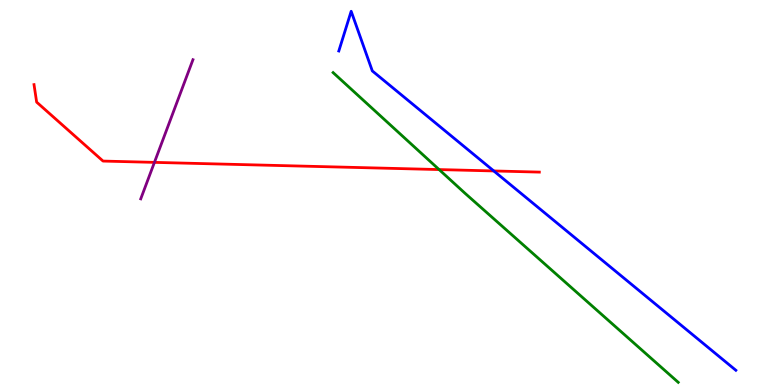[{'lines': ['blue', 'red'], 'intersections': [{'x': 6.37, 'y': 5.56}]}, {'lines': ['green', 'red'], 'intersections': [{'x': 5.67, 'y': 5.6}]}, {'lines': ['purple', 'red'], 'intersections': [{'x': 1.99, 'y': 5.78}]}, {'lines': ['blue', 'green'], 'intersections': []}, {'lines': ['blue', 'purple'], 'intersections': []}, {'lines': ['green', 'purple'], 'intersections': []}]